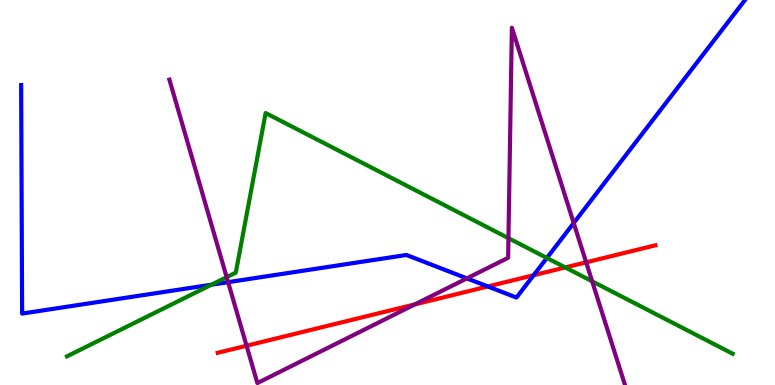[{'lines': ['blue', 'red'], 'intersections': [{'x': 6.29, 'y': 2.56}, {'x': 6.89, 'y': 2.85}]}, {'lines': ['green', 'red'], 'intersections': [{'x': 7.29, 'y': 3.05}]}, {'lines': ['purple', 'red'], 'intersections': [{'x': 3.18, 'y': 1.02}, {'x': 5.35, 'y': 2.09}, {'x': 7.56, 'y': 3.19}]}, {'lines': ['blue', 'green'], 'intersections': [{'x': 2.73, 'y': 2.6}, {'x': 7.06, 'y': 3.3}]}, {'lines': ['blue', 'purple'], 'intersections': [{'x': 2.94, 'y': 2.67}, {'x': 6.02, 'y': 2.77}, {'x': 7.4, 'y': 4.21}]}, {'lines': ['green', 'purple'], 'intersections': [{'x': 2.92, 'y': 2.8}, {'x': 6.56, 'y': 3.81}, {'x': 7.64, 'y': 2.69}]}]